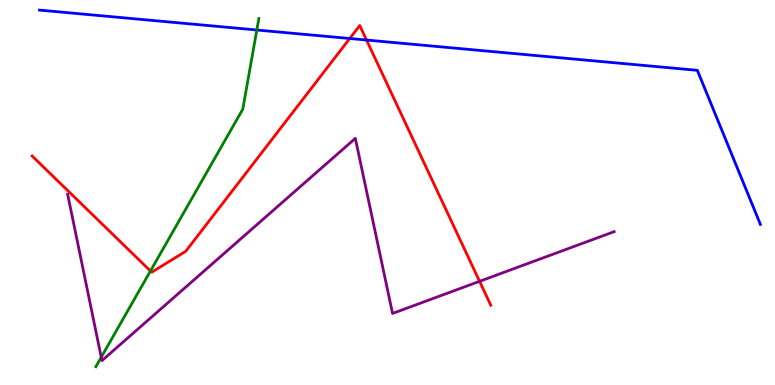[{'lines': ['blue', 'red'], 'intersections': [{'x': 4.51, 'y': 9.0}, {'x': 4.73, 'y': 8.96}]}, {'lines': ['green', 'red'], 'intersections': [{'x': 1.94, 'y': 2.96}]}, {'lines': ['purple', 'red'], 'intersections': [{'x': 6.19, 'y': 2.69}]}, {'lines': ['blue', 'green'], 'intersections': [{'x': 3.31, 'y': 9.22}]}, {'lines': ['blue', 'purple'], 'intersections': []}, {'lines': ['green', 'purple'], 'intersections': [{'x': 1.31, 'y': 0.721}]}]